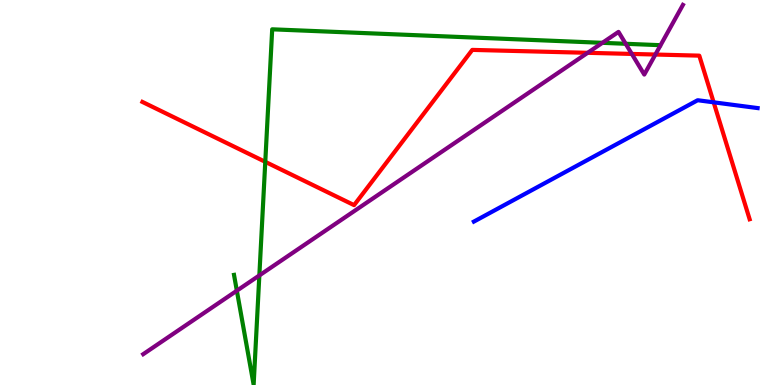[{'lines': ['blue', 'red'], 'intersections': [{'x': 9.21, 'y': 7.34}]}, {'lines': ['green', 'red'], 'intersections': [{'x': 3.42, 'y': 5.8}]}, {'lines': ['purple', 'red'], 'intersections': [{'x': 7.58, 'y': 8.63}, {'x': 8.15, 'y': 8.6}, {'x': 8.46, 'y': 8.58}]}, {'lines': ['blue', 'green'], 'intersections': []}, {'lines': ['blue', 'purple'], 'intersections': []}, {'lines': ['green', 'purple'], 'intersections': [{'x': 3.06, 'y': 2.45}, {'x': 3.35, 'y': 2.85}, {'x': 7.77, 'y': 8.89}, {'x': 8.07, 'y': 8.86}]}]